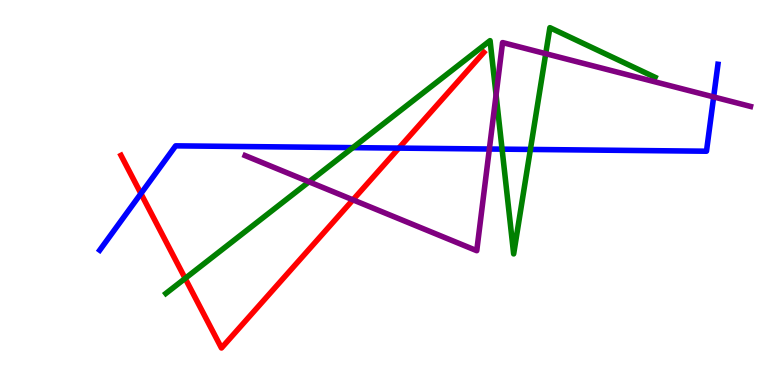[{'lines': ['blue', 'red'], 'intersections': [{'x': 1.82, 'y': 4.97}, {'x': 5.15, 'y': 6.15}]}, {'lines': ['green', 'red'], 'intersections': [{'x': 2.39, 'y': 2.77}]}, {'lines': ['purple', 'red'], 'intersections': [{'x': 4.55, 'y': 4.81}]}, {'lines': ['blue', 'green'], 'intersections': [{'x': 4.55, 'y': 6.17}, {'x': 6.48, 'y': 6.13}, {'x': 6.84, 'y': 6.12}]}, {'lines': ['blue', 'purple'], 'intersections': [{'x': 6.31, 'y': 6.13}, {'x': 9.21, 'y': 7.48}]}, {'lines': ['green', 'purple'], 'intersections': [{'x': 3.99, 'y': 5.28}, {'x': 6.4, 'y': 7.54}, {'x': 7.04, 'y': 8.61}]}]